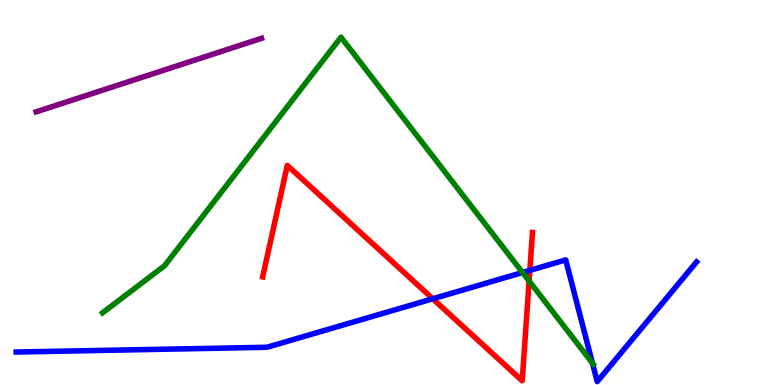[{'lines': ['blue', 'red'], 'intersections': [{'x': 5.58, 'y': 2.24}, {'x': 6.84, 'y': 2.98}]}, {'lines': ['green', 'red'], 'intersections': [{'x': 6.83, 'y': 2.7}]}, {'lines': ['purple', 'red'], 'intersections': []}, {'lines': ['blue', 'green'], 'intersections': [{'x': 6.74, 'y': 2.92}, {'x': 7.64, 'y': 0.569}]}, {'lines': ['blue', 'purple'], 'intersections': []}, {'lines': ['green', 'purple'], 'intersections': []}]